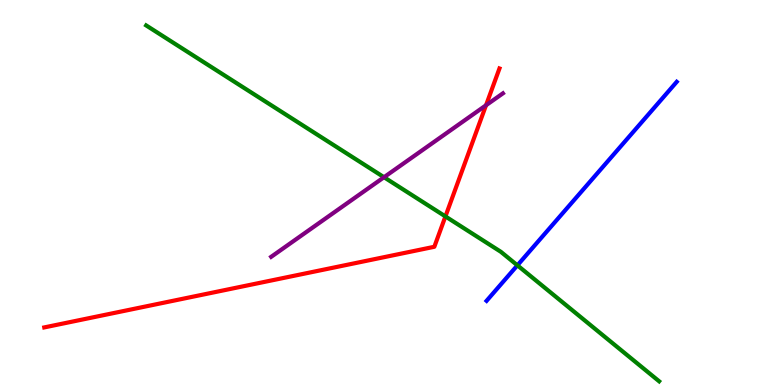[{'lines': ['blue', 'red'], 'intersections': []}, {'lines': ['green', 'red'], 'intersections': [{'x': 5.75, 'y': 4.38}]}, {'lines': ['purple', 'red'], 'intersections': [{'x': 6.27, 'y': 7.27}]}, {'lines': ['blue', 'green'], 'intersections': [{'x': 6.68, 'y': 3.11}]}, {'lines': ['blue', 'purple'], 'intersections': []}, {'lines': ['green', 'purple'], 'intersections': [{'x': 4.95, 'y': 5.4}]}]